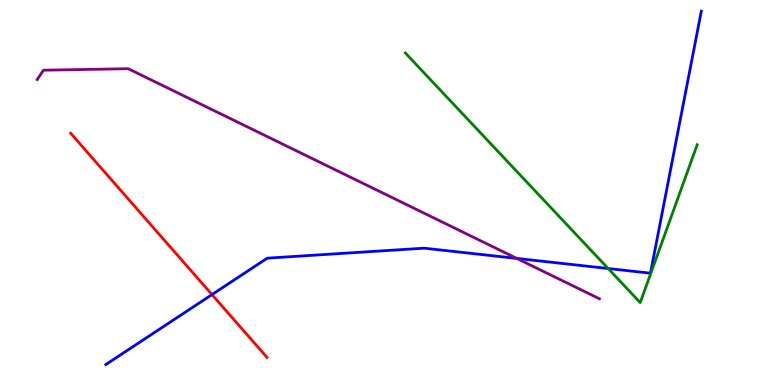[{'lines': ['blue', 'red'], 'intersections': [{'x': 2.74, 'y': 2.35}]}, {'lines': ['green', 'red'], 'intersections': []}, {'lines': ['purple', 'red'], 'intersections': []}, {'lines': ['blue', 'green'], 'intersections': [{'x': 7.85, 'y': 3.03}]}, {'lines': ['blue', 'purple'], 'intersections': [{'x': 6.67, 'y': 3.29}]}, {'lines': ['green', 'purple'], 'intersections': []}]